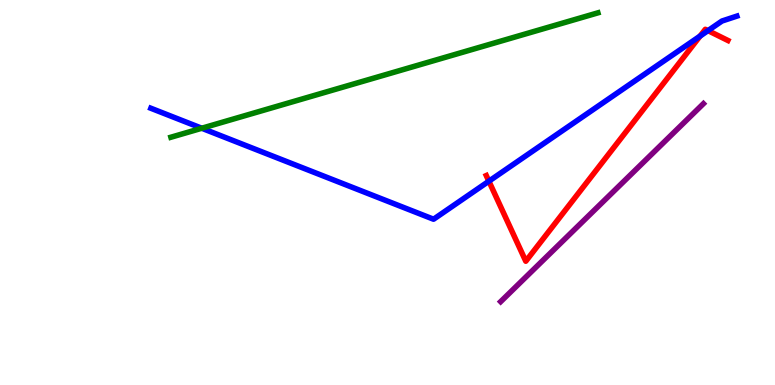[{'lines': ['blue', 'red'], 'intersections': [{'x': 6.31, 'y': 5.29}, {'x': 9.03, 'y': 9.06}, {'x': 9.14, 'y': 9.2}]}, {'lines': ['green', 'red'], 'intersections': []}, {'lines': ['purple', 'red'], 'intersections': []}, {'lines': ['blue', 'green'], 'intersections': [{'x': 2.6, 'y': 6.67}]}, {'lines': ['blue', 'purple'], 'intersections': []}, {'lines': ['green', 'purple'], 'intersections': []}]